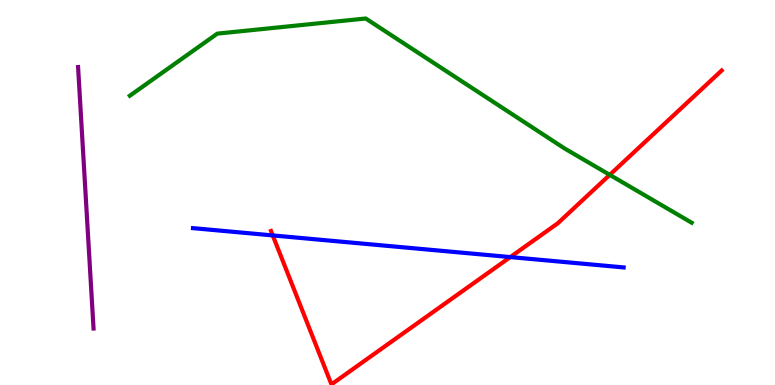[{'lines': ['blue', 'red'], 'intersections': [{'x': 3.52, 'y': 3.89}, {'x': 6.58, 'y': 3.32}]}, {'lines': ['green', 'red'], 'intersections': [{'x': 7.87, 'y': 5.46}]}, {'lines': ['purple', 'red'], 'intersections': []}, {'lines': ['blue', 'green'], 'intersections': []}, {'lines': ['blue', 'purple'], 'intersections': []}, {'lines': ['green', 'purple'], 'intersections': []}]